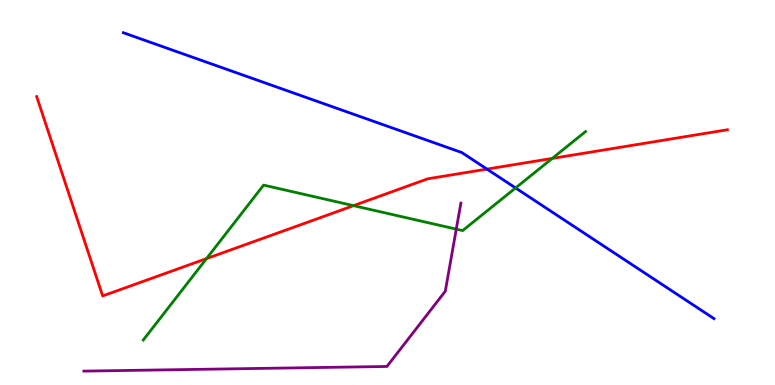[{'lines': ['blue', 'red'], 'intersections': [{'x': 6.28, 'y': 5.61}]}, {'lines': ['green', 'red'], 'intersections': [{'x': 2.66, 'y': 3.28}, {'x': 4.56, 'y': 4.66}, {'x': 7.13, 'y': 5.89}]}, {'lines': ['purple', 'red'], 'intersections': []}, {'lines': ['blue', 'green'], 'intersections': [{'x': 6.65, 'y': 5.12}]}, {'lines': ['blue', 'purple'], 'intersections': []}, {'lines': ['green', 'purple'], 'intersections': [{'x': 5.89, 'y': 4.05}]}]